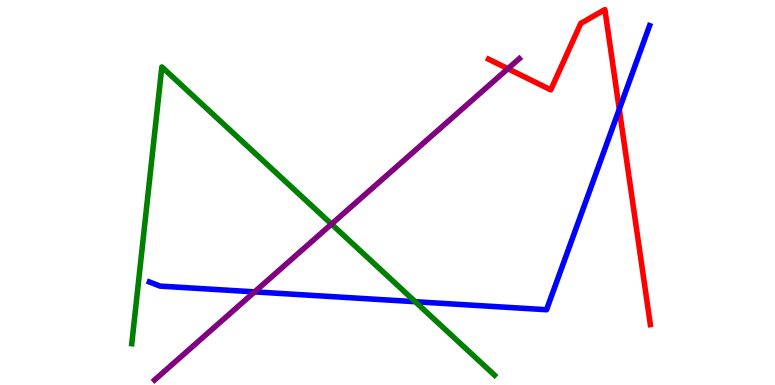[{'lines': ['blue', 'red'], 'intersections': [{'x': 7.99, 'y': 7.16}]}, {'lines': ['green', 'red'], 'intersections': []}, {'lines': ['purple', 'red'], 'intersections': [{'x': 6.55, 'y': 8.22}]}, {'lines': ['blue', 'green'], 'intersections': [{'x': 5.36, 'y': 2.16}]}, {'lines': ['blue', 'purple'], 'intersections': [{'x': 3.29, 'y': 2.42}]}, {'lines': ['green', 'purple'], 'intersections': [{'x': 4.28, 'y': 4.18}]}]